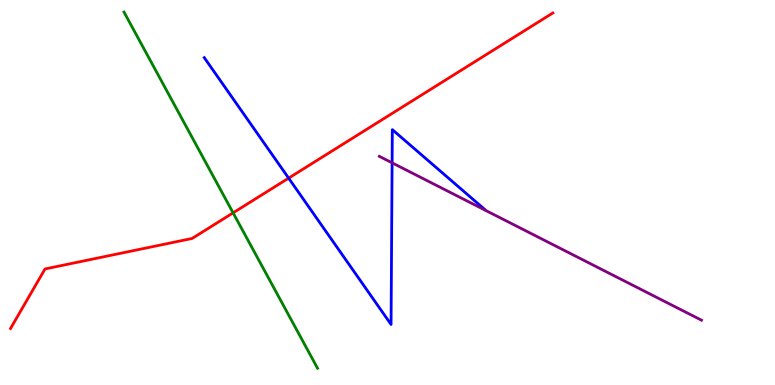[{'lines': ['blue', 'red'], 'intersections': [{'x': 3.72, 'y': 5.37}]}, {'lines': ['green', 'red'], 'intersections': [{'x': 3.01, 'y': 4.47}]}, {'lines': ['purple', 'red'], 'intersections': []}, {'lines': ['blue', 'green'], 'intersections': []}, {'lines': ['blue', 'purple'], 'intersections': [{'x': 5.06, 'y': 5.77}]}, {'lines': ['green', 'purple'], 'intersections': []}]